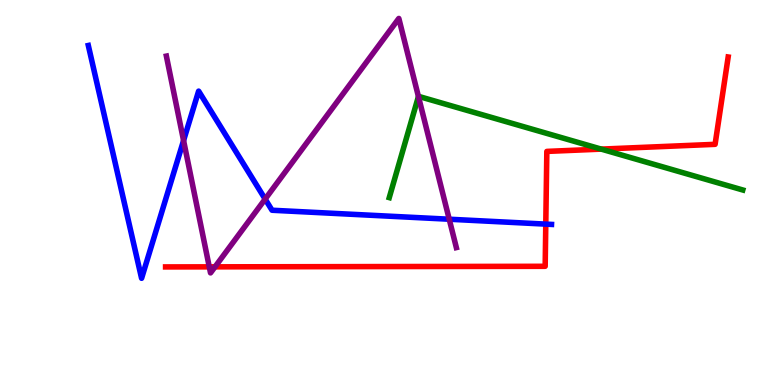[{'lines': ['blue', 'red'], 'intersections': [{'x': 7.04, 'y': 4.18}]}, {'lines': ['green', 'red'], 'intersections': [{'x': 7.76, 'y': 6.13}]}, {'lines': ['purple', 'red'], 'intersections': [{'x': 2.7, 'y': 3.07}, {'x': 2.77, 'y': 3.07}]}, {'lines': ['blue', 'green'], 'intersections': []}, {'lines': ['blue', 'purple'], 'intersections': [{'x': 2.37, 'y': 6.35}, {'x': 3.42, 'y': 4.83}, {'x': 5.8, 'y': 4.31}]}, {'lines': ['green', 'purple'], 'intersections': [{'x': 5.4, 'y': 7.49}]}]